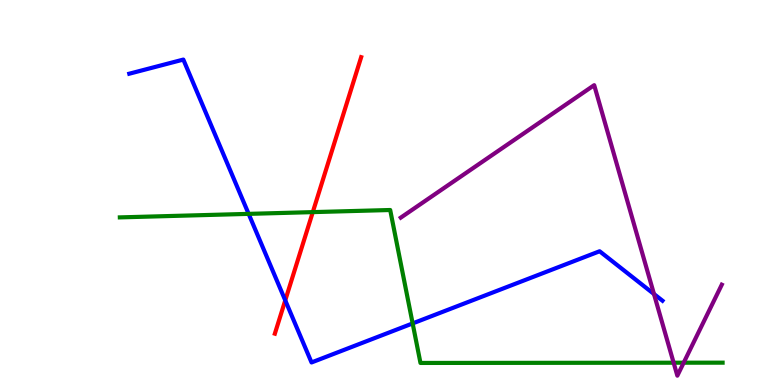[{'lines': ['blue', 'red'], 'intersections': [{'x': 3.68, 'y': 2.2}]}, {'lines': ['green', 'red'], 'intersections': [{'x': 4.04, 'y': 4.49}]}, {'lines': ['purple', 'red'], 'intersections': []}, {'lines': ['blue', 'green'], 'intersections': [{'x': 3.21, 'y': 4.44}, {'x': 5.32, 'y': 1.6}]}, {'lines': ['blue', 'purple'], 'intersections': [{'x': 8.44, 'y': 2.36}]}, {'lines': ['green', 'purple'], 'intersections': [{'x': 8.69, 'y': 0.579}, {'x': 8.82, 'y': 0.579}]}]